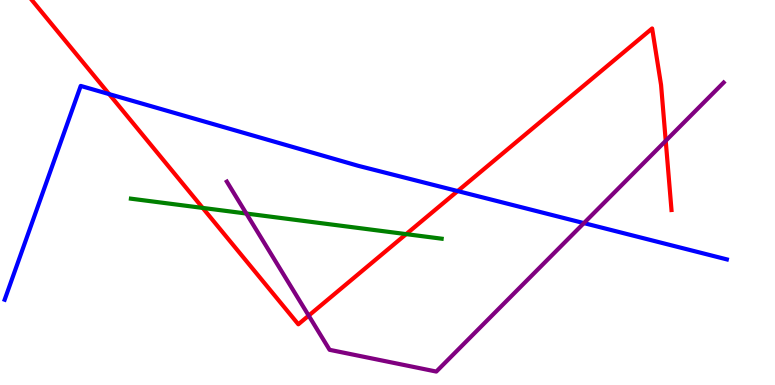[{'lines': ['blue', 'red'], 'intersections': [{'x': 1.41, 'y': 7.56}, {'x': 5.91, 'y': 5.04}]}, {'lines': ['green', 'red'], 'intersections': [{'x': 2.62, 'y': 4.6}, {'x': 5.24, 'y': 3.92}]}, {'lines': ['purple', 'red'], 'intersections': [{'x': 3.98, 'y': 1.8}, {'x': 8.59, 'y': 6.34}]}, {'lines': ['blue', 'green'], 'intersections': []}, {'lines': ['blue', 'purple'], 'intersections': [{'x': 7.53, 'y': 4.21}]}, {'lines': ['green', 'purple'], 'intersections': [{'x': 3.18, 'y': 4.45}]}]